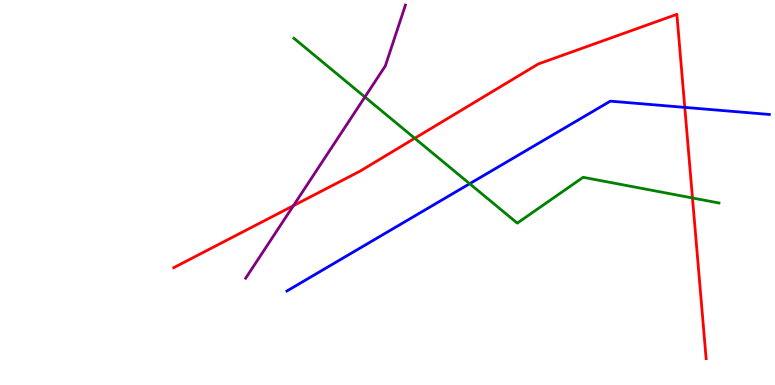[{'lines': ['blue', 'red'], 'intersections': [{'x': 8.84, 'y': 7.21}]}, {'lines': ['green', 'red'], 'intersections': [{'x': 5.35, 'y': 6.41}, {'x': 8.94, 'y': 4.86}]}, {'lines': ['purple', 'red'], 'intersections': [{'x': 3.79, 'y': 4.66}]}, {'lines': ['blue', 'green'], 'intersections': [{'x': 6.06, 'y': 5.23}]}, {'lines': ['blue', 'purple'], 'intersections': []}, {'lines': ['green', 'purple'], 'intersections': [{'x': 4.71, 'y': 7.48}]}]